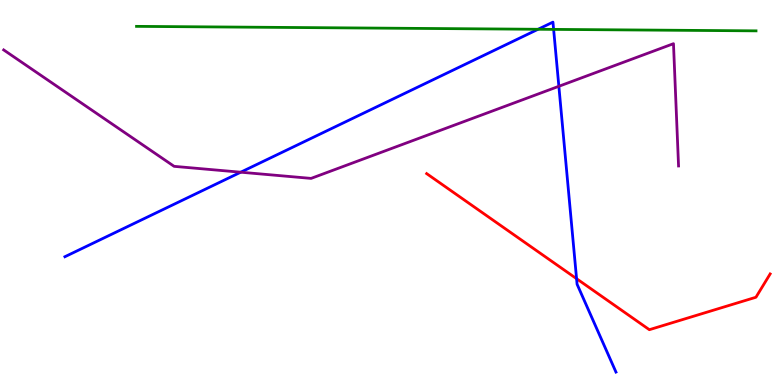[{'lines': ['blue', 'red'], 'intersections': [{'x': 7.44, 'y': 2.76}]}, {'lines': ['green', 'red'], 'intersections': []}, {'lines': ['purple', 'red'], 'intersections': []}, {'lines': ['blue', 'green'], 'intersections': [{'x': 6.94, 'y': 9.24}, {'x': 7.14, 'y': 9.24}]}, {'lines': ['blue', 'purple'], 'intersections': [{'x': 3.11, 'y': 5.53}, {'x': 7.21, 'y': 7.76}]}, {'lines': ['green', 'purple'], 'intersections': []}]